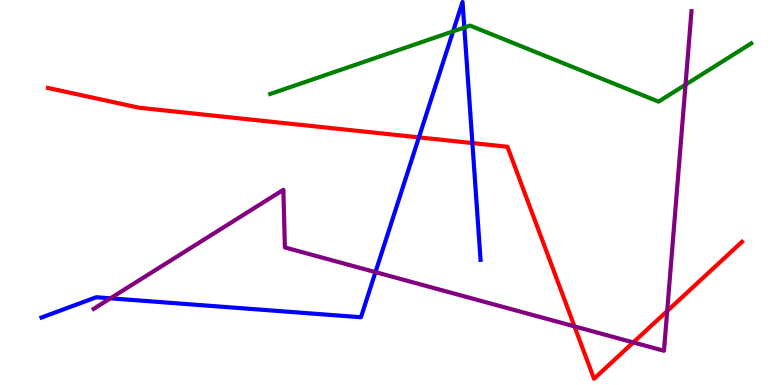[{'lines': ['blue', 'red'], 'intersections': [{'x': 5.41, 'y': 6.43}, {'x': 6.1, 'y': 6.28}]}, {'lines': ['green', 'red'], 'intersections': []}, {'lines': ['purple', 'red'], 'intersections': [{'x': 7.41, 'y': 1.52}, {'x': 8.17, 'y': 1.11}, {'x': 8.61, 'y': 1.92}]}, {'lines': ['blue', 'green'], 'intersections': [{'x': 5.85, 'y': 9.19}, {'x': 5.99, 'y': 9.29}]}, {'lines': ['blue', 'purple'], 'intersections': [{'x': 1.43, 'y': 2.25}, {'x': 4.84, 'y': 2.93}]}, {'lines': ['green', 'purple'], 'intersections': [{'x': 8.85, 'y': 7.8}]}]